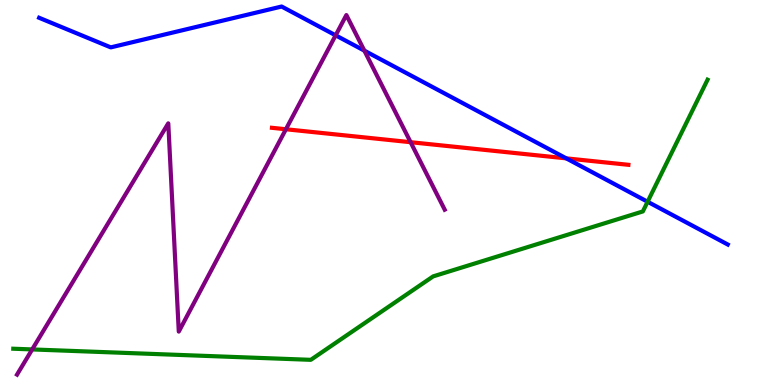[{'lines': ['blue', 'red'], 'intersections': [{'x': 7.31, 'y': 5.89}]}, {'lines': ['green', 'red'], 'intersections': []}, {'lines': ['purple', 'red'], 'intersections': [{'x': 3.69, 'y': 6.64}, {'x': 5.3, 'y': 6.31}]}, {'lines': ['blue', 'green'], 'intersections': [{'x': 8.36, 'y': 4.76}]}, {'lines': ['blue', 'purple'], 'intersections': [{'x': 4.33, 'y': 9.08}, {'x': 4.7, 'y': 8.68}]}, {'lines': ['green', 'purple'], 'intersections': [{'x': 0.415, 'y': 0.924}]}]